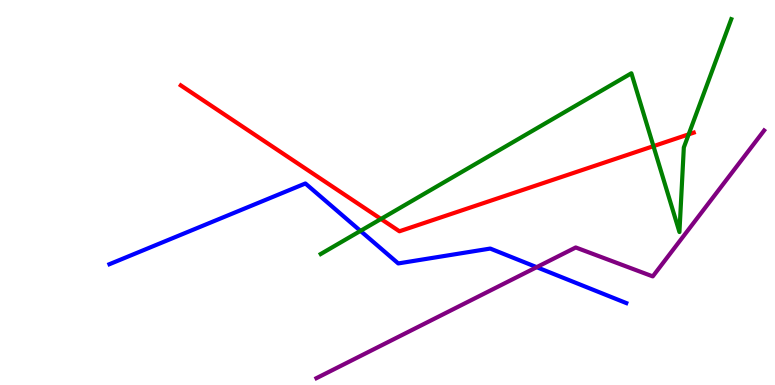[{'lines': ['blue', 'red'], 'intersections': []}, {'lines': ['green', 'red'], 'intersections': [{'x': 4.92, 'y': 4.31}, {'x': 8.43, 'y': 6.2}, {'x': 8.89, 'y': 6.51}]}, {'lines': ['purple', 'red'], 'intersections': []}, {'lines': ['blue', 'green'], 'intersections': [{'x': 4.65, 'y': 4.0}]}, {'lines': ['blue', 'purple'], 'intersections': [{'x': 6.92, 'y': 3.06}]}, {'lines': ['green', 'purple'], 'intersections': []}]